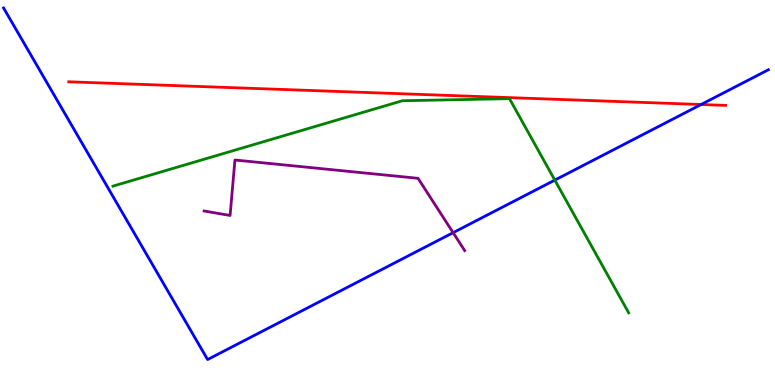[{'lines': ['blue', 'red'], 'intersections': [{'x': 9.05, 'y': 7.29}]}, {'lines': ['green', 'red'], 'intersections': []}, {'lines': ['purple', 'red'], 'intersections': []}, {'lines': ['blue', 'green'], 'intersections': [{'x': 7.16, 'y': 5.32}]}, {'lines': ['blue', 'purple'], 'intersections': [{'x': 5.85, 'y': 3.96}]}, {'lines': ['green', 'purple'], 'intersections': []}]